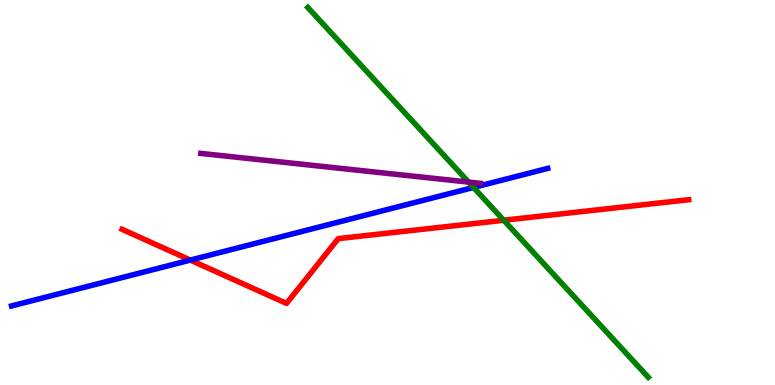[{'lines': ['blue', 'red'], 'intersections': [{'x': 2.46, 'y': 3.24}]}, {'lines': ['green', 'red'], 'intersections': [{'x': 6.5, 'y': 4.28}]}, {'lines': ['purple', 'red'], 'intersections': []}, {'lines': ['blue', 'green'], 'intersections': [{'x': 6.11, 'y': 5.13}]}, {'lines': ['blue', 'purple'], 'intersections': []}, {'lines': ['green', 'purple'], 'intersections': [{'x': 6.05, 'y': 5.27}]}]